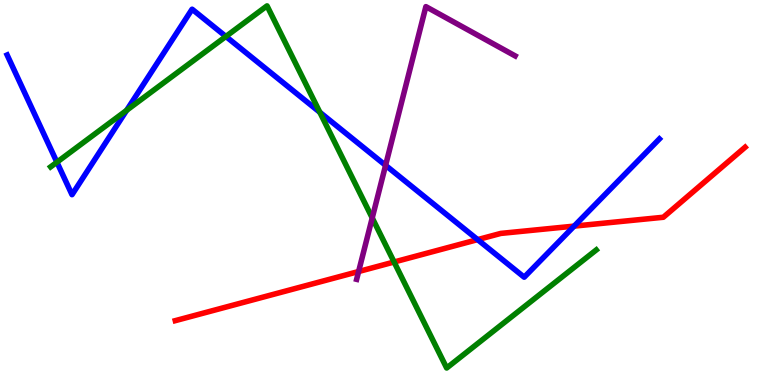[{'lines': ['blue', 'red'], 'intersections': [{'x': 6.16, 'y': 3.78}, {'x': 7.41, 'y': 4.13}]}, {'lines': ['green', 'red'], 'intersections': [{'x': 5.09, 'y': 3.19}]}, {'lines': ['purple', 'red'], 'intersections': [{'x': 4.63, 'y': 2.95}]}, {'lines': ['blue', 'green'], 'intersections': [{'x': 0.734, 'y': 5.79}, {'x': 1.63, 'y': 7.13}, {'x': 2.91, 'y': 9.05}, {'x': 4.13, 'y': 7.08}]}, {'lines': ['blue', 'purple'], 'intersections': [{'x': 4.98, 'y': 5.71}]}, {'lines': ['green', 'purple'], 'intersections': [{'x': 4.8, 'y': 4.34}]}]